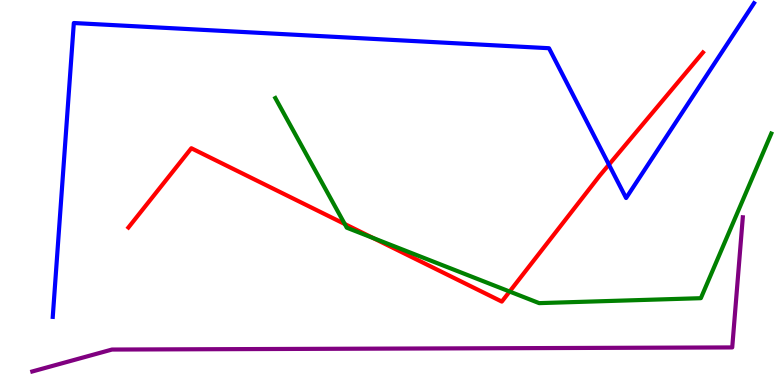[{'lines': ['blue', 'red'], 'intersections': [{'x': 7.86, 'y': 5.72}]}, {'lines': ['green', 'red'], 'intersections': [{'x': 4.45, 'y': 4.18}, {'x': 4.81, 'y': 3.82}, {'x': 6.58, 'y': 2.43}]}, {'lines': ['purple', 'red'], 'intersections': []}, {'lines': ['blue', 'green'], 'intersections': []}, {'lines': ['blue', 'purple'], 'intersections': []}, {'lines': ['green', 'purple'], 'intersections': []}]